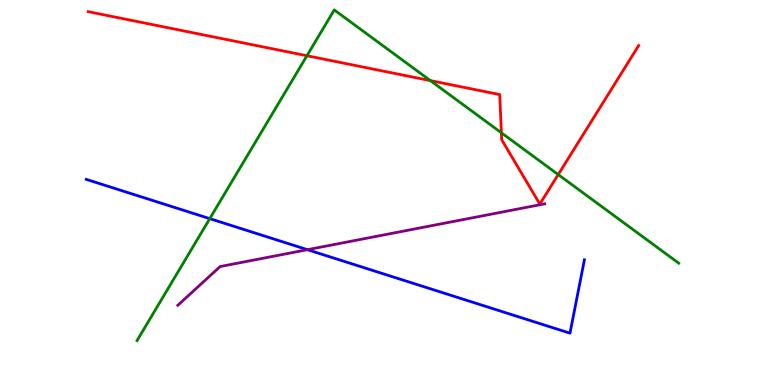[{'lines': ['blue', 'red'], 'intersections': []}, {'lines': ['green', 'red'], 'intersections': [{'x': 3.96, 'y': 8.55}, {'x': 5.55, 'y': 7.91}, {'x': 6.47, 'y': 6.55}, {'x': 7.2, 'y': 5.47}]}, {'lines': ['purple', 'red'], 'intersections': []}, {'lines': ['blue', 'green'], 'intersections': [{'x': 2.71, 'y': 4.32}]}, {'lines': ['blue', 'purple'], 'intersections': [{'x': 3.97, 'y': 3.51}]}, {'lines': ['green', 'purple'], 'intersections': []}]